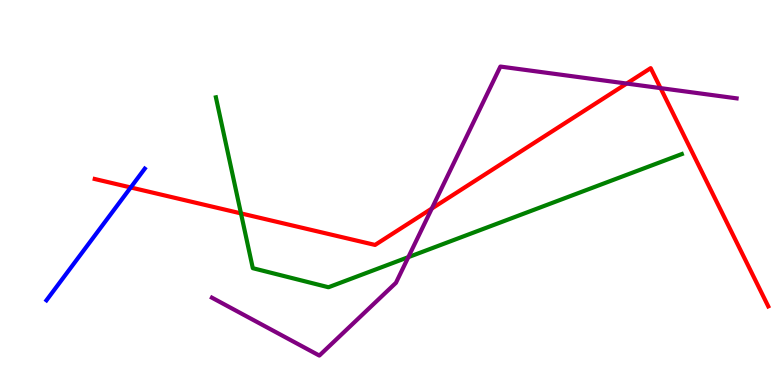[{'lines': ['blue', 'red'], 'intersections': [{'x': 1.69, 'y': 5.13}]}, {'lines': ['green', 'red'], 'intersections': [{'x': 3.11, 'y': 4.46}]}, {'lines': ['purple', 'red'], 'intersections': [{'x': 5.57, 'y': 4.58}, {'x': 8.09, 'y': 7.83}, {'x': 8.52, 'y': 7.71}]}, {'lines': ['blue', 'green'], 'intersections': []}, {'lines': ['blue', 'purple'], 'intersections': []}, {'lines': ['green', 'purple'], 'intersections': [{'x': 5.27, 'y': 3.32}]}]